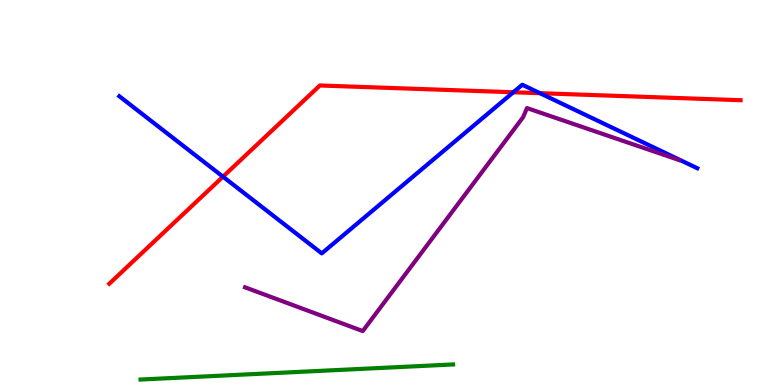[{'lines': ['blue', 'red'], 'intersections': [{'x': 2.88, 'y': 5.41}, {'x': 6.62, 'y': 7.6}, {'x': 6.97, 'y': 7.58}]}, {'lines': ['green', 'red'], 'intersections': []}, {'lines': ['purple', 'red'], 'intersections': []}, {'lines': ['blue', 'green'], 'intersections': []}, {'lines': ['blue', 'purple'], 'intersections': []}, {'lines': ['green', 'purple'], 'intersections': []}]